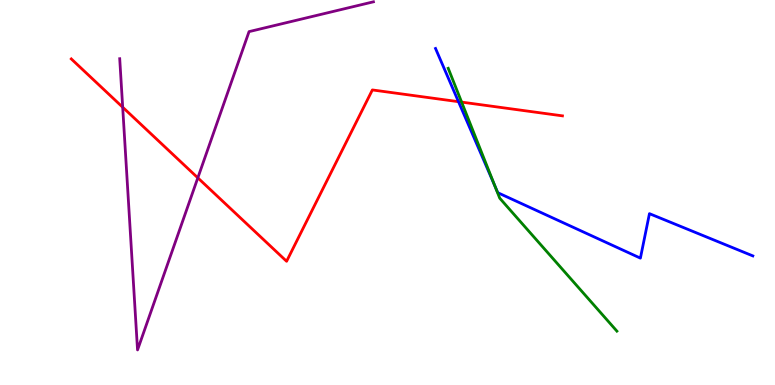[{'lines': ['blue', 'red'], 'intersections': [{'x': 5.92, 'y': 7.36}]}, {'lines': ['green', 'red'], 'intersections': [{'x': 5.96, 'y': 7.35}]}, {'lines': ['purple', 'red'], 'intersections': [{'x': 1.58, 'y': 7.21}, {'x': 2.55, 'y': 5.38}]}, {'lines': ['blue', 'green'], 'intersections': [{'x': 6.39, 'y': 5.16}]}, {'lines': ['blue', 'purple'], 'intersections': []}, {'lines': ['green', 'purple'], 'intersections': []}]